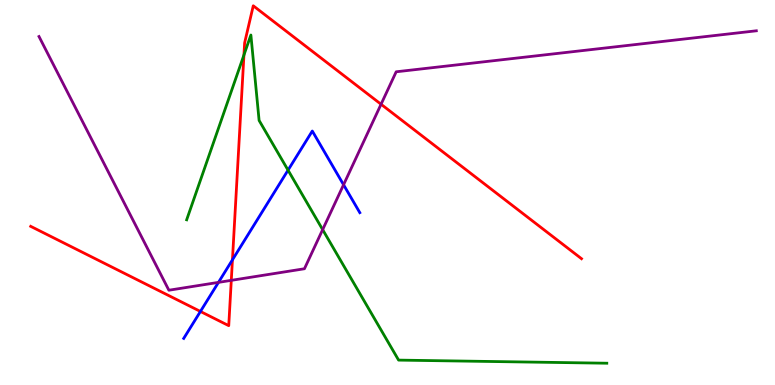[{'lines': ['blue', 'red'], 'intersections': [{'x': 2.59, 'y': 1.91}, {'x': 3.0, 'y': 3.25}]}, {'lines': ['green', 'red'], 'intersections': [{'x': 3.15, 'y': 8.57}]}, {'lines': ['purple', 'red'], 'intersections': [{'x': 2.98, 'y': 2.72}, {'x': 4.92, 'y': 7.29}]}, {'lines': ['blue', 'green'], 'intersections': [{'x': 3.72, 'y': 5.58}]}, {'lines': ['blue', 'purple'], 'intersections': [{'x': 2.82, 'y': 2.67}, {'x': 4.43, 'y': 5.2}]}, {'lines': ['green', 'purple'], 'intersections': [{'x': 4.16, 'y': 4.04}]}]